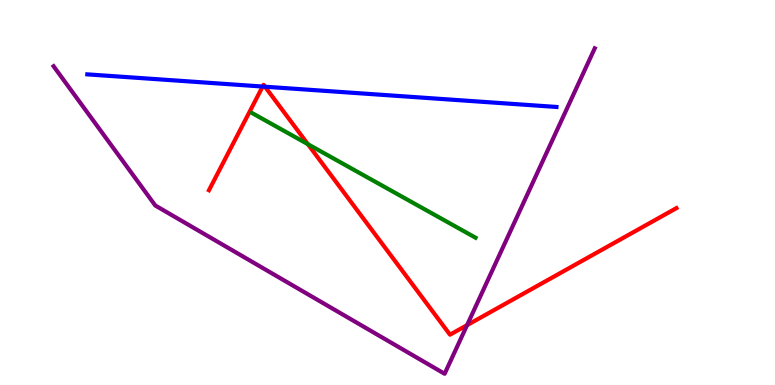[{'lines': ['blue', 'red'], 'intersections': [{'x': 3.39, 'y': 7.75}, {'x': 3.42, 'y': 7.75}]}, {'lines': ['green', 'red'], 'intersections': [{'x': 3.97, 'y': 6.26}]}, {'lines': ['purple', 'red'], 'intersections': [{'x': 6.03, 'y': 1.55}]}, {'lines': ['blue', 'green'], 'intersections': []}, {'lines': ['blue', 'purple'], 'intersections': []}, {'lines': ['green', 'purple'], 'intersections': []}]